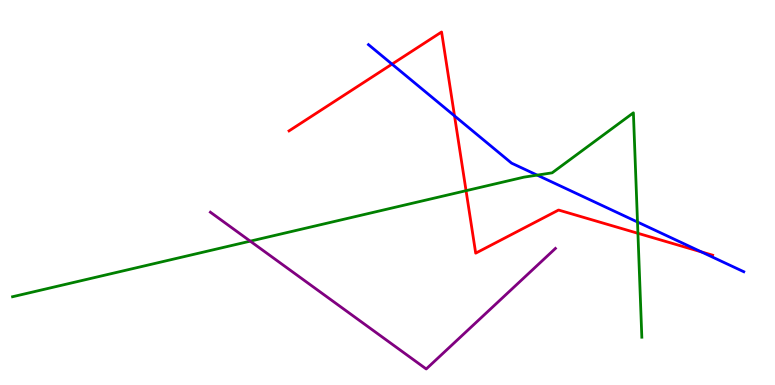[{'lines': ['blue', 'red'], 'intersections': [{'x': 5.06, 'y': 8.33}, {'x': 5.86, 'y': 6.99}, {'x': 9.05, 'y': 3.46}]}, {'lines': ['green', 'red'], 'intersections': [{'x': 6.01, 'y': 5.05}, {'x': 8.23, 'y': 3.94}]}, {'lines': ['purple', 'red'], 'intersections': []}, {'lines': ['blue', 'green'], 'intersections': [{'x': 6.93, 'y': 5.45}, {'x': 8.23, 'y': 4.23}]}, {'lines': ['blue', 'purple'], 'intersections': []}, {'lines': ['green', 'purple'], 'intersections': [{'x': 3.23, 'y': 3.74}]}]